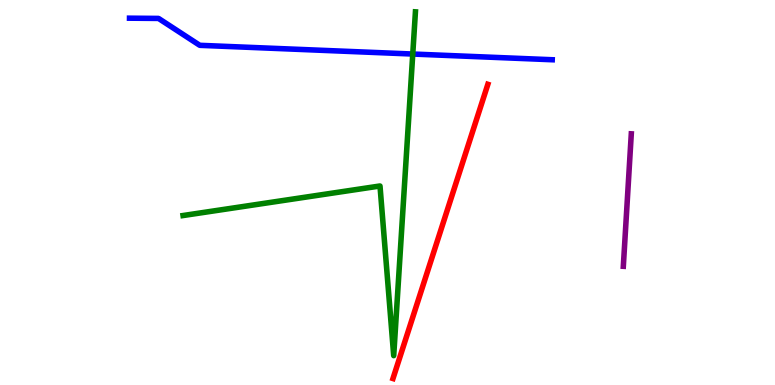[{'lines': ['blue', 'red'], 'intersections': []}, {'lines': ['green', 'red'], 'intersections': []}, {'lines': ['purple', 'red'], 'intersections': []}, {'lines': ['blue', 'green'], 'intersections': [{'x': 5.33, 'y': 8.6}]}, {'lines': ['blue', 'purple'], 'intersections': []}, {'lines': ['green', 'purple'], 'intersections': []}]